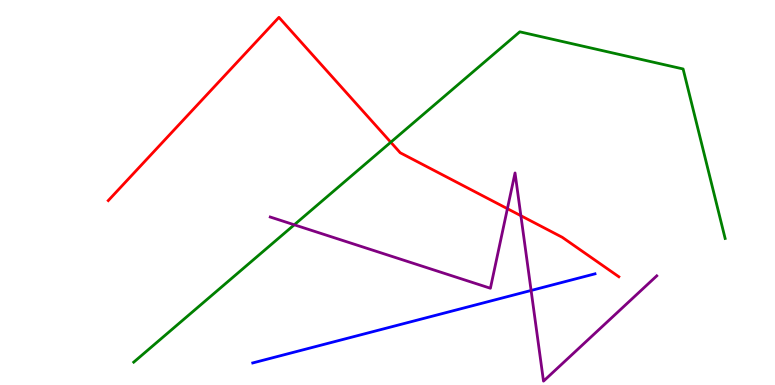[{'lines': ['blue', 'red'], 'intersections': []}, {'lines': ['green', 'red'], 'intersections': [{'x': 5.04, 'y': 6.31}]}, {'lines': ['purple', 'red'], 'intersections': [{'x': 6.55, 'y': 4.58}, {'x': 6.72, 'y': 4.4}]}, {'lines': ['blue', 'green'], 'intersections': []}, {'lines': ['blue', 'purple'], 'intersections': [{'x': 6.85, 'y': 2.46}]}, {'lines': ['green', 'purple'], 'intersections': [{'x': 3.8, 'y': 4.16}]}]